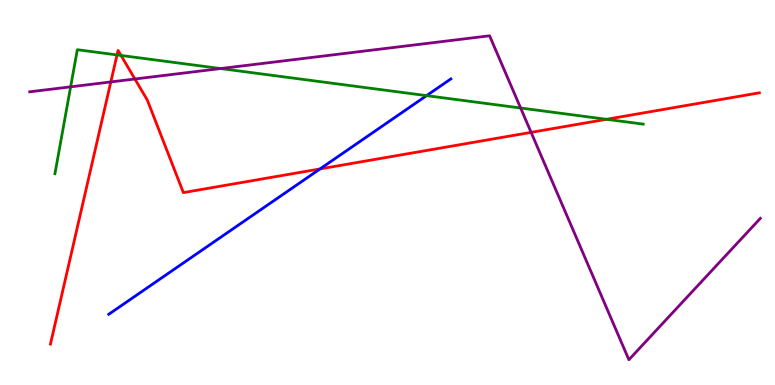[{'lines': ['blue', 'red'], 'intersections': [{'x': 4.13, 'y': 5.61}]}, {'lines': ['green', 'red'], 'intersections': [{'x': 1.51, 'y': 8.57}, {'x': 1.56, 'y': 8.56}, {'x': 7.83, 'y': 6.9}]}, {'lines': ['purple', 'red'], 'intersections': [{'x': 1.43, 'y': 7.87}, {'x': 1.74, 'y': 7.95}, {'x': 6.85, 'y': 6.56}]}, {'lines': ['blue', 'green'], 'intersections': [{'x': 5.5, 'y': 7.52}]}, {'lines': ['blue', 'purple'], 'intersections': []}, {'lines': ['green', 'purple'], 'intersections': [{'x': 0.911, 'y': 7.74}, {'x': 2.85, 'y': 8.22}, {'x': 6.72, 'y': 7.19}]}]